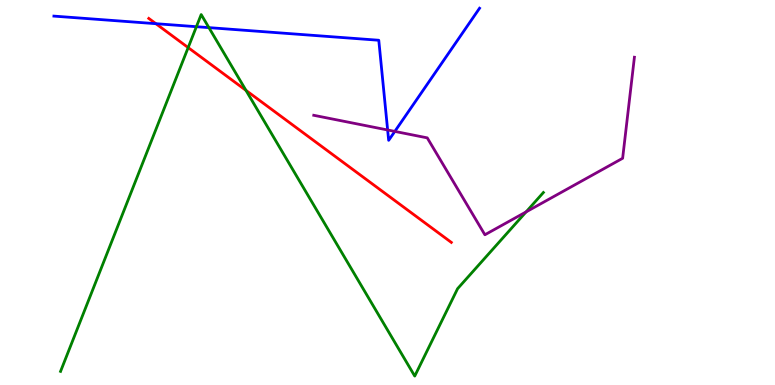[{'lines': ['blue', 'red'], 'intersections': [{'x': 2.01, 'y': 9.38}]}, {'lines': ['green', 'red'], 'intersections': [{'x': 2.43, 'y': 8.76}, {'x': 3.17, 'y': 7.65}]}, {'lines': ['purple', 'red'], 'intersections': []}, {'lines': ['blue', 'green'], 'intersections': [{'x': 2.53, 'y': 9.31}, {'x': 2.7, 'y': 9.28}]}, {'lines': ['blue', 'purple'], 'intersections': [{'x': 5.0, 'y': 6.62}, {'x': 5.09, 'y': 6.59}]}, {'lines': ['green', 'purple'], 'intersections': [{'x': 6.79, 'y': 4.5}]}]